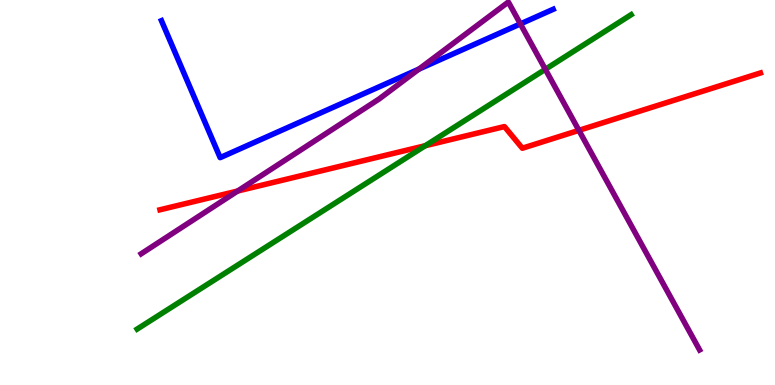[{'lines': ['blue', 'red'], 'intersections': []}, {'lines': ['green', 'red'], 'intersections': [{'x': 5.49, 'y': 6.22}]}, {'lines': ['purple', 'red'], 'intersections': [{'x': 3.07, 'y': 5.04}, {'x': 7.47, 'y': 6.61}]}, {'lines': ['blue', 'green'], 'intersections': []}, {'lines': ['blue', 'purple'], 'intersections': [{'x': 5.41, 'y': 8.21}, {'x': 6.71, 'y': 9.38}]}, {'lines': ['green', 'purple'], 'intersections': [{'x': 7.04, 'y': 8.2}]}]